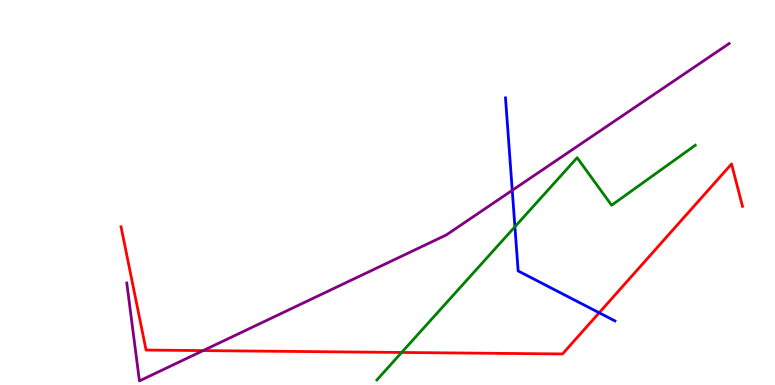[{'lines': ['blue', 'red'], 'intersections': [{'x': 7.73, 'y': 1.88}]}, {'lines': ['green', 'red'], 'intersections': [{'x': 5.18, 'y': 0.845}]}, {'lines': ['purple', 'red'], 'intersections': [{'x': 2.62, 'y': 0.894}]}, {'lines': ['blue', 'green'], 'intersections': [{'x': 6.64, 'y': 4.11}]}, {'lines': ['blue', 'purple'], 'intersections': [{'x': 6.61, 'y': 5.06}]}, {'lines': ['green', 'purple'], 'intersections': []}]